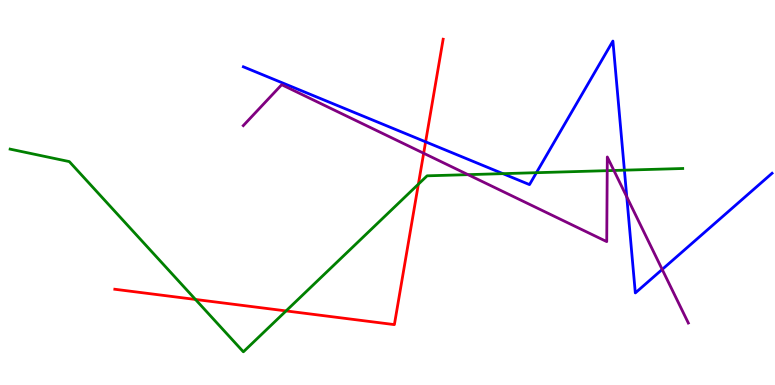[{'lines': ['blue', 'red'], 'intersections': [{'x': 5.49, 'y': 6.32}]}, {'lines': ['green', 'red'], 'intersections': [{'x': 2.52, 'y': 2.22}, {'x': 3.69, 'y': 1.92}, {'x': 5.4, 'y': 5.22}]}, {'lines': ['purple', 'red'], 'intersections': [{'x': 5.47, 'y': 6.02}]}, {'lines': ['blue', 'green'], 'intersections': [{'x': 6.49, 'y': 5.49}, {'x': 6.92, 'y': 5.51}, {'x': 8.06, 'y': 5.58}]}, {'lines': ['blue', 'purple'], 'intersections': [{'x': 8.09, 'y': 4.89}, {'x': 8.54, 'y': 3.0}]}, {'lines': ['green', 'purple'], 'intersections': [{'x': 6.04, 'y': 5.46}, {'x': 7.83, 'y': 5.57}, {'x': 7.92, 'y': 5.57}]}]